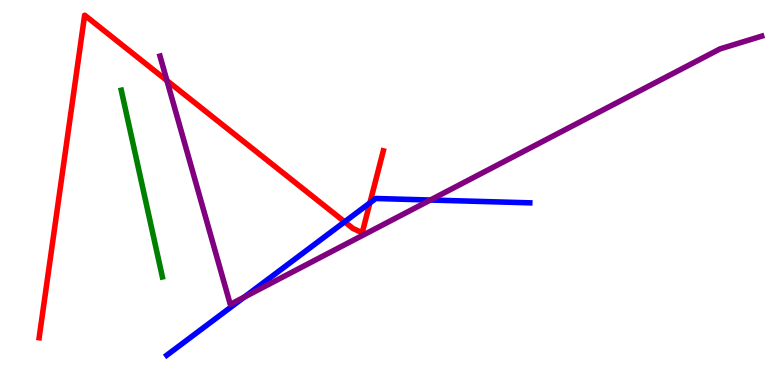[{'lines': ['blue', 'red'], 'intersections': [{'x': 4.45, 'y': 4.24}, {'x': 4.77, 'y': 4.73}]}, {'lines': ['green', 'red'], 'intersections': []}, {'lines': ['purple', 'red'], 'intersections': [{'x': 2.15, 'y': 7.91}]}, {'lines': ['blue', 'green'], 'intersections': []}, {'lines': ['blue', 'purple'], 'intersections': [{'x': 3.15, 'y': 2.28}, {'x': 5.55, 'y': 4.8}]}, {'lines': ['green', 'purple'], 'intersections': []}]